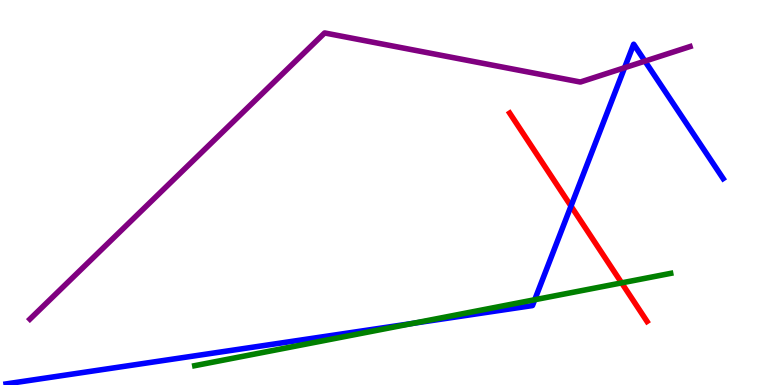[{'lines': ['blue', 'red'], 'intersections': [{'x': 7.37, 'y': 4.65}]}, {'lines': ['green', 'red'], 'intersections': [{'x': 8.02, 'y': 2.65}]}, {'lines': ['purple', 'red'], 'intersections': []}, {'lines': ['blue', 'green'], 'intersections': [{'x': 5.33, 'y': 1.6}, {'x': 6.9, 'y': 2.21}]}, {'lines': ['blue', 'purple'], 'intersections': [{'x': 8.06, 'y': 8.24}, {'x': 8.32, 'y': 8.41}]}, {'lines': ['green', 'purple'], 'intersections': []}]